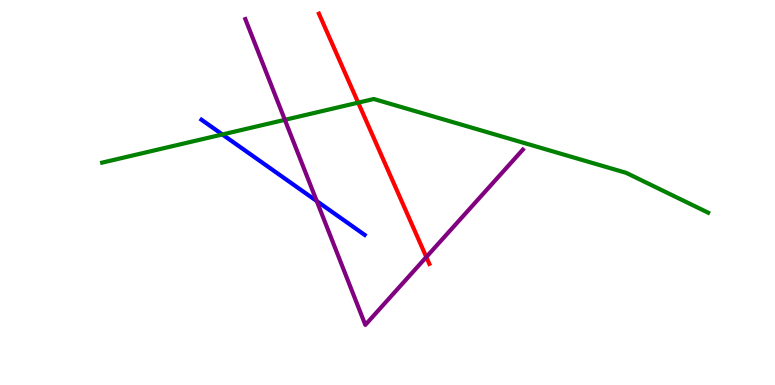[{'lines': ['blue', 'red'], 'intersections': []}, {'lines': ['green', 'red'], 'intersections': [{'x': 4.62, 'y': 7.33}]}, {'lines': ['purple', 'red'], 'intersections': [{'x': 5.5, 'y': 3.32}]}, {'lines': ['blue', 'green'], 'intersections': [{'x': 2.87, 'y': 6.51}]}, {'lines': ['blue', 'purple'], 'intersections': [{'x': 4.09, 'y': 4.78}]}, {'lines': ['green', 'purple'], 'intersections': [{'x': 3.68, 'y': 6.89}]}]